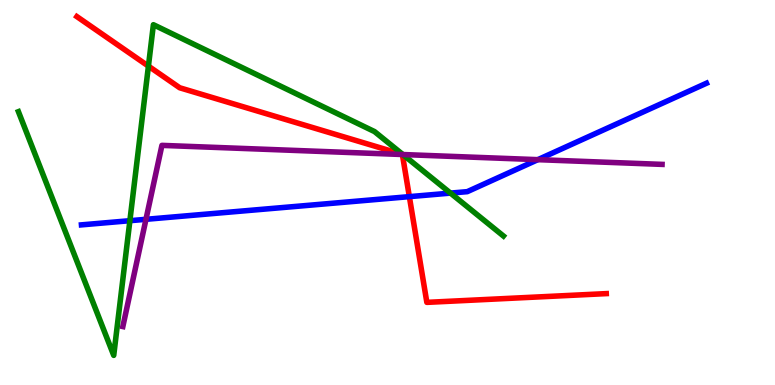[{'lines': ['blue', 'red'], 'intersections': [{'x': 5.28, 'y': 4.89}]}, {'lines': ['green', 'red'], 'intersections': [{'x': 1.92, 'y': 8.28}]}, {'lines': ['purple', 'red'], 'intersections': [{'x': 5.19, 'y': 5.99}]}, {'lines': ['blue', 'green'], 'intersections': [{'x': 1.68, 'y': 4.27}, {'x': 5.81, 'y': 4.98}]}, {'lines': ['blue', 'purple'], 'intersections': [{'x': 1.88, 'y': 4.3}, {'x': 6.94, 'y': 5.85}]}, {'lines': ['green', 'purple'], 'intersections': [{'x': 5.2, 'y': 5.99}]}]